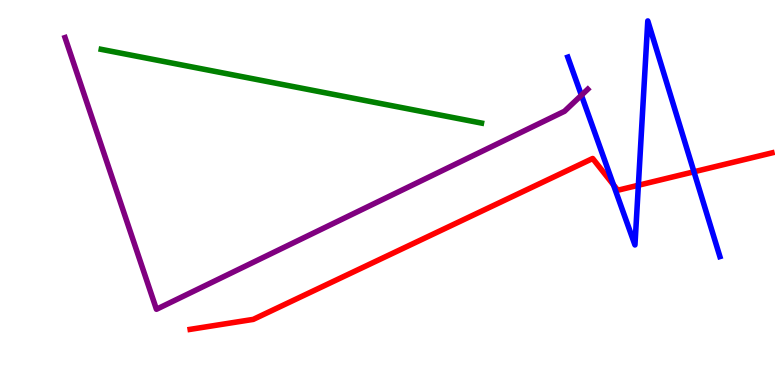[{'lines': ['blue', 'red'], 'intersections': [{'x': 7.92, 'y': 5.2}, {'x': 8.24, 'y': 5.19}, {'x': 8.95, 'y': 5.54}]}, {'lines': ['green', 'red'], 'intersections': []}, {'lines': ['purple', 'red'], 'intersections': []}, {'lines': ['blue', 'green'], 'intersections': []}, {'lines': ['blue', 'purple'], 'intersections': [{'x': 7.5, 'y': 7.53}]}, {'lines': ['green', 'purple'], 'intersections': []}]